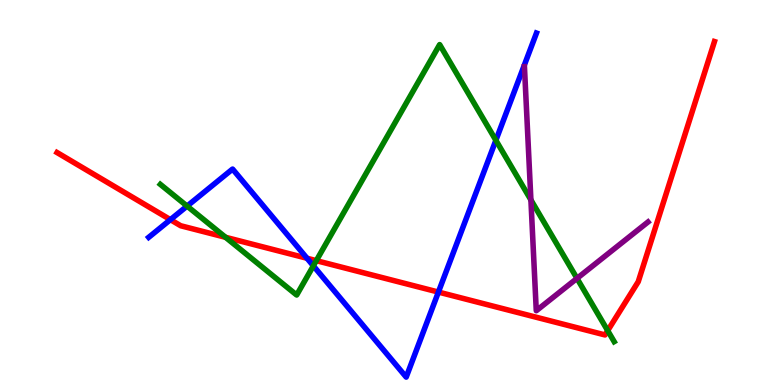[{'lines': ['blue', 'red'], 'intersections': [{'x': 2.2, 'y': 4.29}, {'x': 3.96, 'y': 3.29}, {'x': 5.66, 'y': 2.41}]}, {'lines': ['green', 'red'], 'intersections': [{'x': 2.91, 'y': 3.84}, {'x': 4.08, 'y': 3.23}, {'x': 7.84, 'y': 1.41}]}, {'lines': ['purple', 'red'], 'intersections': []}, {'lines': ['blue', 'green'], 'intersections': [{'x': 2.41, 'y': 4.65}, {'x': 4.04, 'y': 3.09}, {'x': 6.4, 'y': 6.36}]}, {'lines': ['blue', 'purple'], 'intersections': []}, {'lines': ['green', 'purple'], 'intersections': [{'x': 6.85, 'y': 4.81}, {'x': 7.45, 'y': 2.77}]}]